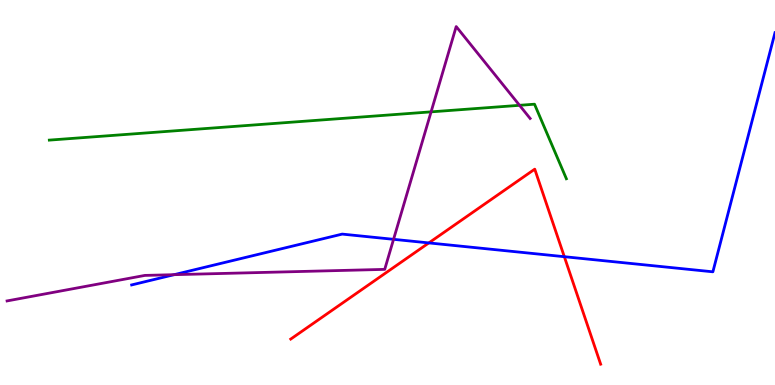[{'lines': ['blue', 'red'], 'intersections': [{'x': 5.53, 'y': 3.69}, {'x': 7.28, 'y': 3.33}]}, {'lines': ['green', 'red'], 'intersections': []}, {'lines': ['purple', 'red'], 'intersections': []}, {'lines': ['blue', 'green'], 'intersections': []}, {'lines': ['blue', 'purple'], 'intersections': [{'x': 2.25, 'y': 2.87}, {'x': 5.08, 'y': 3.78}]}, {'lines': ['green', 'purple'], 'intersections': [{'x': 5.56, 'y': 7.09}, {'x': 6.7, 'y': 7.26}]}]